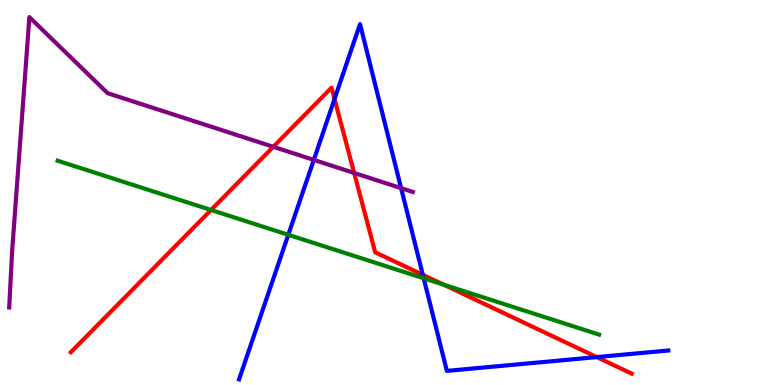[{'lines': ['blue', 'red'], 'intersections': [{'x': 4.32, 'y': 7.43}, {'x': 5.46, 'y': 2.86}, {'x': 7.7, 'y': 0.725}]}, {'lines': ['green', 'red'], 'intersections': [{'x': 2.72, 'y': 4.55}, {'x': 5.73, 'y': 2.61}]}, {'lines': ['purple', 'red'], 'intersections': [{'x': 3.53, 'y': 6.19}, {'x': 4.57, 'y': 5.51}]}, {'lines': ['blue', 'green'], 'intersections': [{'x': 3.72, 'y': 3.9}, {'x': 5.47, 'y': 2.77}]}, {'lines': ['blue', 'purple'], 'intersections': [{'x': 4.05, 'y': 5.85}, {'x': 5.18, 'y': 5.11}]}, {'lines': ['green', 'purple'], 'intersections': []}]